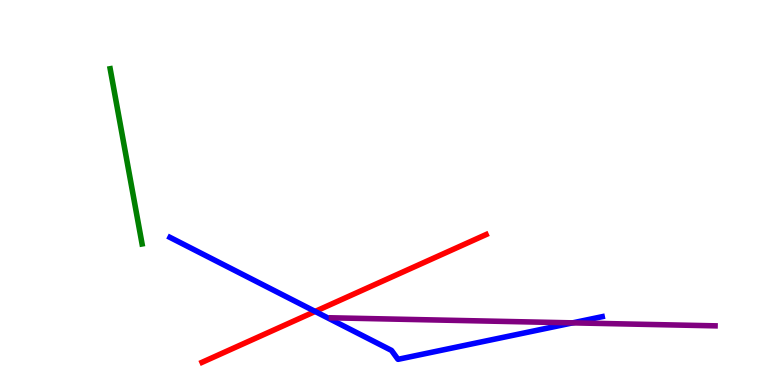[{'lines': ['blue', 'red'], 'intersections': [{'x': 4.07, 'y': 1.91}]}, {'lines': ['green', 'red'], 'intersections': []}, {'lines': ['purple', 'red'], 'intersections': []}, {'lines': ['blue', 'green'], 'intersections': []}, {'lines': ['blue', 'purple'], 'intersections': [{'x': 7.39, 'y': 1.61}]}, {'lines': ['green', 'purple'], 'intersections': []}]